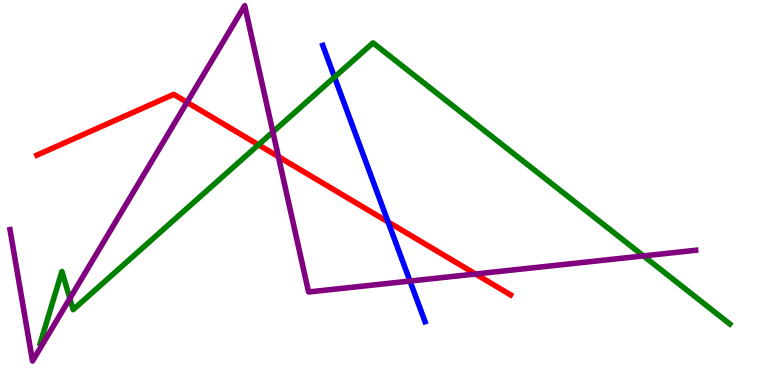[{'lines': ['blue', 'red'], 'intersections': [{'x': 5.01, 'y': 4.23}]}, {'lines': ['green', 'red'], 'intersections': [{'x': 3.33, 'y': 6.24}]}, {'lines': ['purple', 'red'], 'intersections': [{'x': 2.41, 'y': 7.34}, {'x': 3.59, 'y': 5.93}, {'x': 6.14, 'y': 2.88}]}, {'lines': ['blue', 'green'], 'intersections': [{'x': 4.32, 'y': 8.0}]}, {'lines': ['blue', 'purple'], 'intersections': [{'x': 5.29, 'y': 2.7}]}, {'lines': ['green', 'purple'], 'intersections': [{'x': 0.901, 'y': 2.25}, {'x': 3.52, 'y': 6.57}, {'x': 8.3, 'y': 3.35}]}]